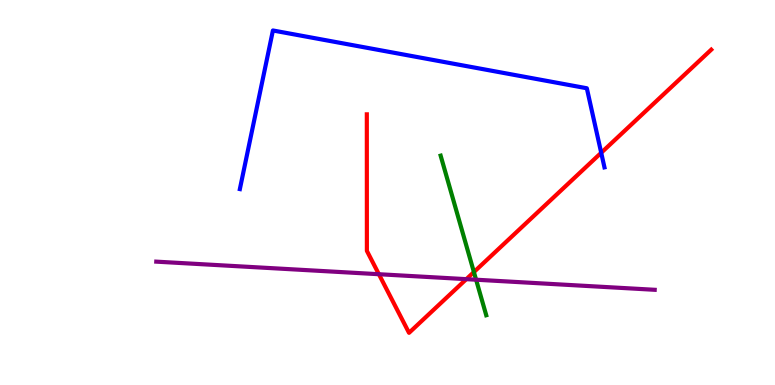[{'lines': ['blue', 'red'], 'intersections': [{'x': 7.76, 'y': 6.03}]}, {'lines': ['green', 'red'], 'intersections': [{'x': 6.11, 'y': 2.93}]}, {'lines': ['purple', 'red'], 'intersections': [{'x': 4.89, 'y': 2.88}, {'x': 6.02, 'y': 2.75}]}, {'lines': ['blue', 'green'], 'intersections': []}, {'lines': ['blue', 'purple'], 'intersections': []}, {'lines': ['green', 'purple'], 'intersections': [{'x': 6.14, 'y': 2.73}]}]